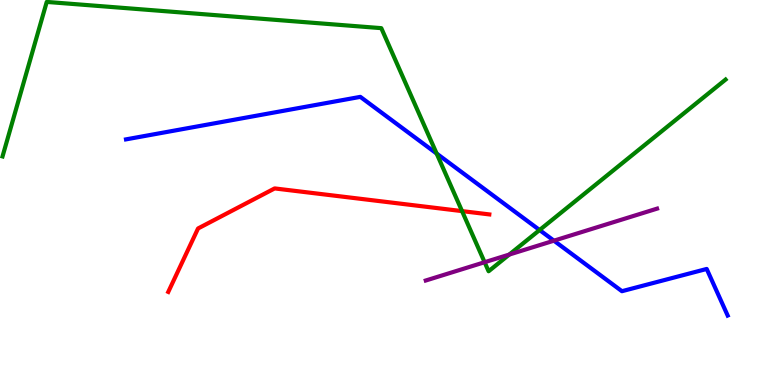[{'lines': ['blue', 'red'], 'intersections': []}, {'lines': ['green', 'red'], 'intersections': [{'x': 5.96, 'y': 4.52}]}, {'lines': ['purple', 'red'], 'intersections': []}, {'lines': ['blue', 'green'], 'intersections': [{'x': 5.63, 'y': 6.01}, {'x': 6.96, 'y': 4.03}]}, {'lines': ['blue', 'purple'], 'intersections': [{'x': 7.15, 'y': 3.75}]}, {'lines': ['green', 'purple'], 'intersections': [{'x': 6.25, 'y': 3.19}, {'x': 6.57, 'y': 3.39}]}]